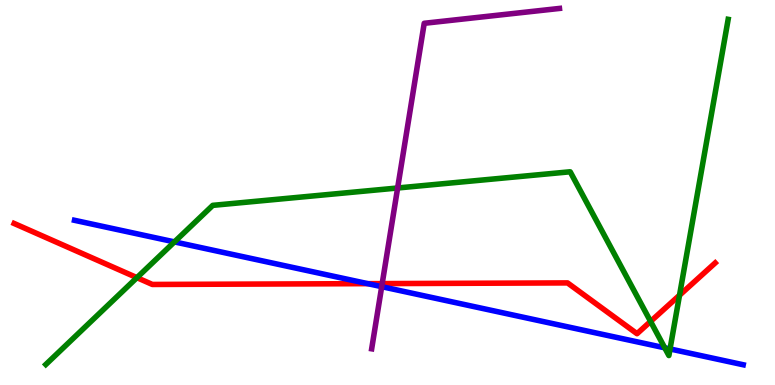[{'lines': ['blue', 'red'], 'intersections': [{'x': 4.75, 'y': 2.63}]}, {'lines': ['green', 'red'], 'intersections': [{'x': 1.77, 'y': 2.79}, {'x': 8.39, 'y': 1.65}, {'x': 8.77, 'y': 2.33}]}, {'lines': ['purple', 'red'], 'intersections': [{'x': 4.93, 'y': 2.63}]}, {'lines': ['blue', 'green'], 'intersections': [{'x': 2.25, 'y': 3.72}, {'x': 8.58, 'y': 0.966}, {'x': 8.65, 'y': 0.936}]}, {'lines': ['blue', 'purple'], 'intersections': [{'x': 4.93, 'y': 2.55}]}, {'lines': ['green', 'purple'], 'intersections': [{'x': 5.13, 'y': 5.12}]}]